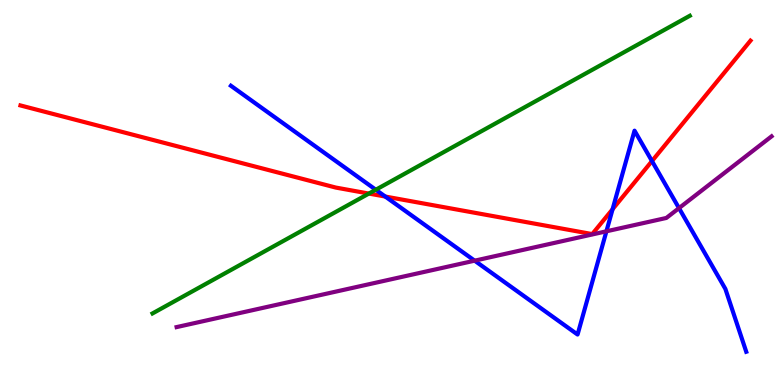[{'lines': ['blue', 'red'], 'intersections': [{'x': 4.97, 'y': 4.89}, {'x': 7.9, 'y': 4.57}, {'x': 8.41, 'y': 5.82}]}, {'lines': ['green', 'red'], 'intersections': [{'x': 4.76, 'y': 4.97}]}, {'lines': ['purple', 'red'], 'intersections': []}, {'lines': ['blue', 'green'], 'intersections': [{'x': 4.85, 'y': 5.07}]}, {'lines': ['blue', 'purple'], 'intersections': [{'x': 6.12, 'y': 3.23}, {'x': 7.82, 'y': 3.99}, {'x': 8.76, 'y': 4.59}]}, {'lines': ['green', 'purple'], 'intersections': []}]